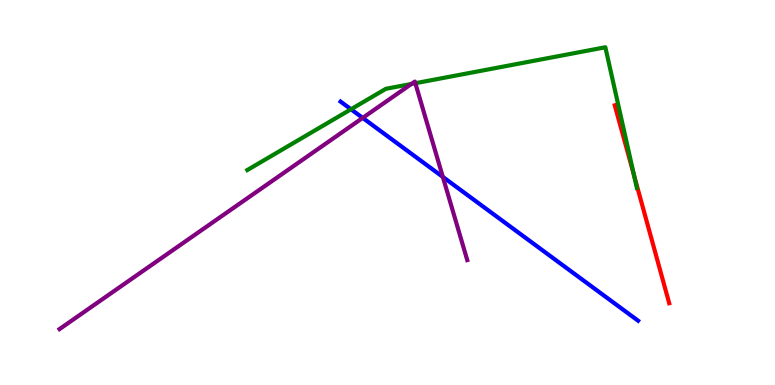[{'lines': ['blue', 'red'], 'intersections': []}, {'lines': ['green', 'red'], 'intersections': [{'x': 8.18, 'y': 5.45}]}, {'lines': ['purple', 'red'], 'intersections': []}, {'lines': ['blue', 'green'], 'intersections': [{'x': 4.53, 'y': 7.16}]}, {'lines': ['blue', 'purple'], 'intersections': [{'x': 4.68, 'y': 6.94}, {'x': 5.71, 'y': 5.4}]}, {'lines': ['green', 'purple'], 'intersections': [{'x': 5.31, 'y': 7.82}, {'x': 5.36, 'y': 7.84}]}]